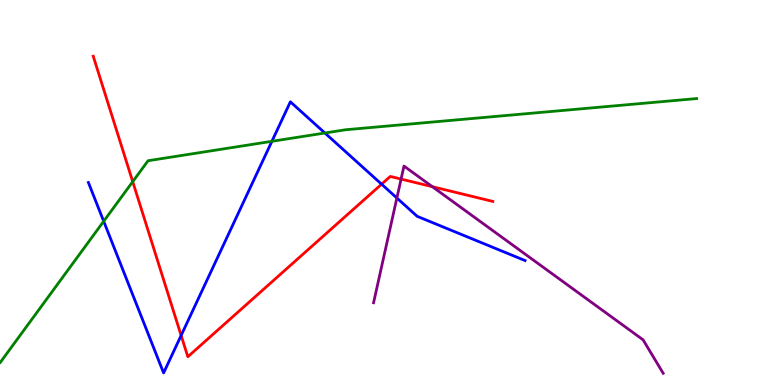[{'lines': ['blue', 'red'], 'intersections': [{'x': 2.34, 'y': 1.29}, {'x': 4.92, 'y': 5.22}]}, {'lines': ['green', 'red'], 'intersections': [{'x': 1.71, 'y': 5.28}]}, {'lines': ['purple', 'red'], 'intersections': [{'x': 5.18, 'y': 5.35}, {'x': 5.58, 'y': 5.15}]}, {'lines': ['blue', 'green'], 'intersections': [{'x': 1.34, 'y': 4.25}, {'x': 3.51, 'y': 6.33}, {'x': 4.19, 'y': 6.55}]}, {'lines': ['blue', 'purple'], 'intersections': [{'x': 5.12, 'y': 4.86}]}, {'lines': ['green', 'purple'], 'intersections': []}]